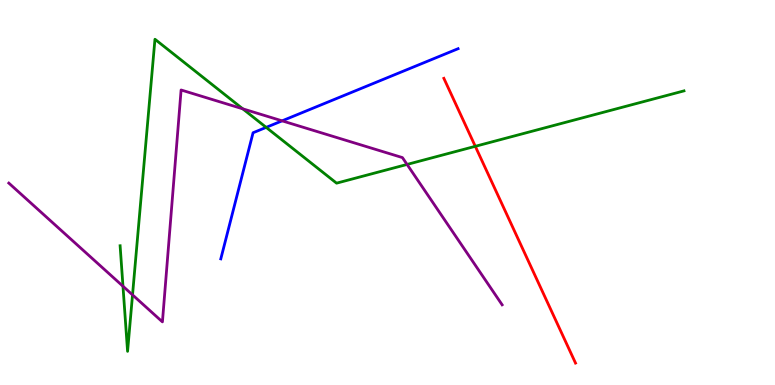[{'lines': ['blue', 'red'], 'intersections': []}, {'lines': ['green', 'red'], 'intersections': [{'x': 6.13, 'y': 6.2}]}, {'lines': ['purple', 'red'], 'intersections': []}, {'lines': ['blue', 'green'], 'intersections': [{'x': 3.43, 'y': 6.69}]}, {'lines': ['blue', 'purple'], 'intersections': [{'x': 3.64, 'y': 6.86}]}, {'lines': ['green', 'purple'], 'intersections': [{'x': 1.59, 'y': 2.57}, {'x': 1.71, 'y': 2.34}, {'x': 3.13, 'y': 7.17}, {'x': 5.25, 'y': 5.73}]}]